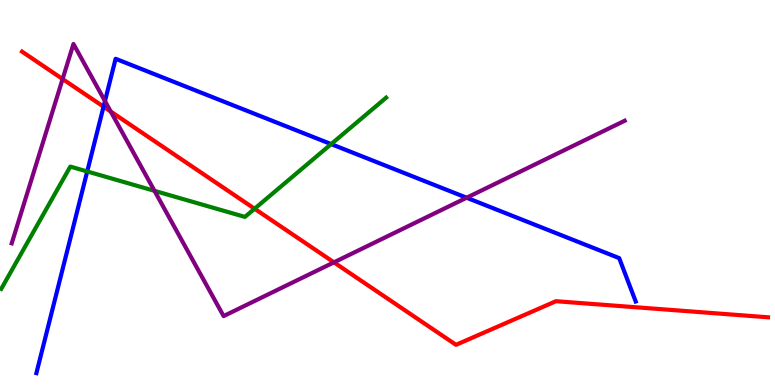[{'lines': ['blue', 'red'], 'intersections': [{'x': 1.34, 'y': 7.23}]}, {'lines': ['green', 'red'], 'intersections': [{'x': 3.29, 'y': 4.58}]}, {'lines': ['purple', 'red'], 'intersections': [{'x': 0.808, 'y': 7.95}, {'x': 1.43, 'y': 7.1}, {'x': 4.31, 'y': 3.19}]}, {'lines': ['blue', 'green'], 'intersections': [{'x': 1.13, 'y': 5.55}, {'x': 4.27, 'y': 6.26}]}, {'lines': ['blue', 'purple'], 'intersections': [{'x': 1.35, 'y': 7.37}, {'x': 6.02, 'y': 4.86}]}, {'lines': ['green', 'purple'], 'intersections': [{'x': 1.99, 'y': 5.04}]}]